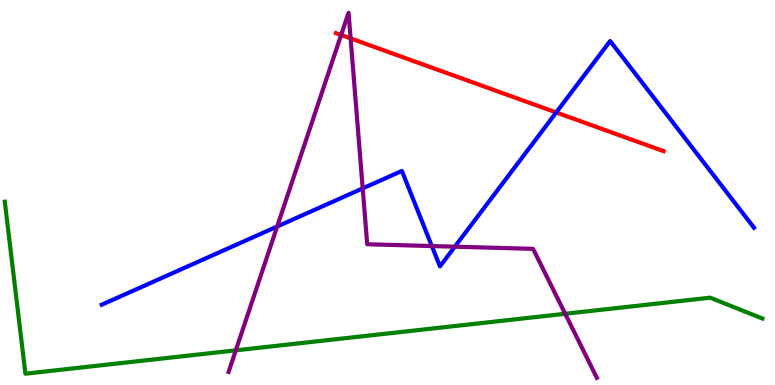[{'lines': ['blue', 'red'], 'intersections': [{'x': 7.18, 'y': 7.08}]}, {'lines': ['green', 'red'], 'intersections': []}, {'lines': ['purple', 'red'], 'intersections': [{'x': 4.4, 'y': 9.09}, {'x': 4.52, 'y': 9.0}]}, {'lines': ['blue', 'green'], 'intersections': []}, {'lines': ['blue', 'purple'], 'intersections': [{'x': 3.58, 'y': 4.12}, {'x': 4.68, 'y': 5.11}, {'x': 5.57, 'y': 3.61}, {'x': 5.87, 'y': 3.59}]}, {'lines': ['green', 'purple'], 'intersections': [{'x': 3.04, 'y': 0.9}, {'x': 7.29, 'y': 1.85}]}]